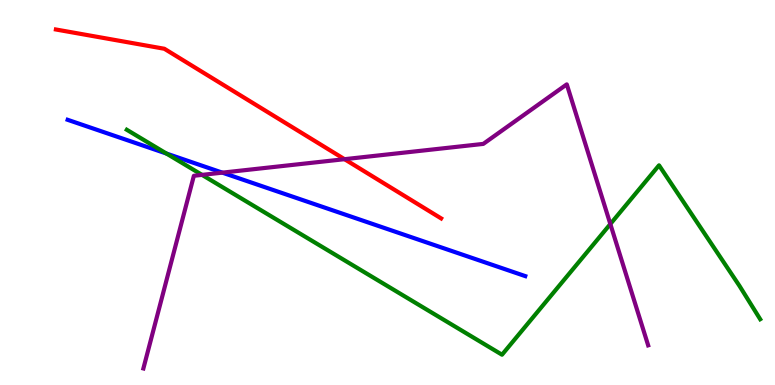[{'lines': ['blue', 'red'], 'intersections': []}, {'lines': ['green', 'red'], 'intersections': []}, {'lines': ['purple', 'red'], 'intersections': [{'x': 4.45, 'y': 5.87}]}, {'lines': ['blue', 'green'], 'intersections': [{'x': 2.15, 'y': 6.01}]}, {'lines': ['blue', 'purple'], 'intersections': [{'x': 2.87, 'y': 5.52}]}, {'lines': ['green', 'purple'], 'intersections': [{'x': 2.61, 'y': 5.46}, {'x': 7.88, 'y': 4.18}]}]